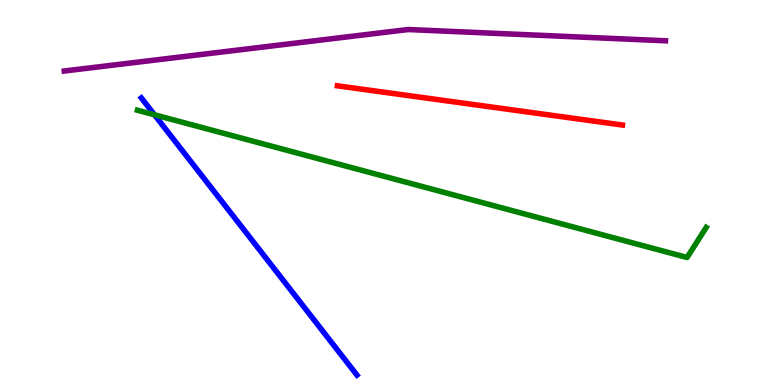[{'lines': ['blue', 'red'], 'intersections': []}, {'lines': ['green', 'red'], 'intersections': []}, {'lines': ['purple', 'red'], 'intersections': []}, {'lines': ['blue', 'green'], 'intersections': [{'x': 1.99, 'y': 7.02}]}, {'lines': ['blue', 'purple'], 'intersections': []}, {'lines': ['green', 'purple'], 'intersections': []}]